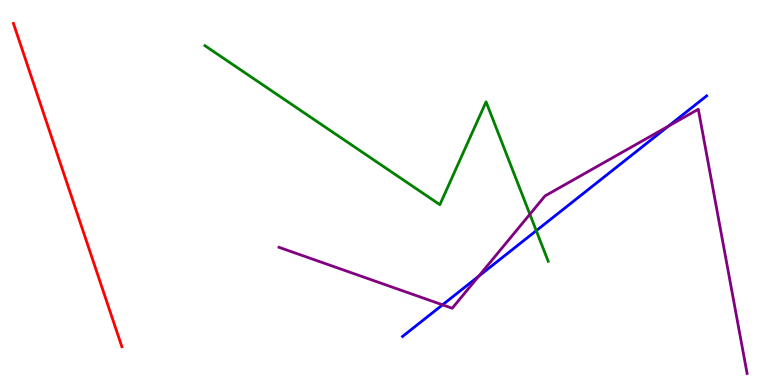[{'lines': ['blue', 'red'], 'intersections': []}, {'lines': ['green', 'red'], 'intersections': []}, {'lines': ['purple', 'red'], 'intersections': []}, {'lines': ['blue', 'green'], 'intersections': [{'x': 6.92, 'y': 4.01}]}, {'lines': ['blue', 'purple'], 'intersections': [{'x': 5.71, 'y': 2.08}, {'x': 6.18, 'y': 2.82}, {'x': 8.62, 'y': 6.72}]}, {'lines': ['green', 'purple'], 'intersections': [{'x': 6.84, 'y': 4.43}]}]